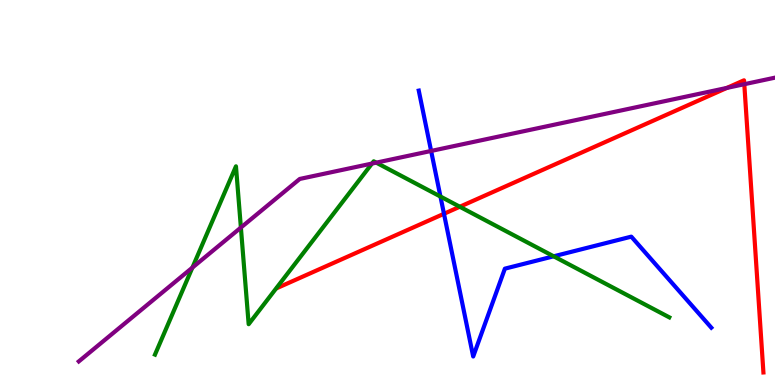[{'lines': ['blue', 'red'], 'intersections': [{'x': 5.73, 'y': 4.45}]}, {'lines': ['green', 'red'], 'intersections': [{'x': 5.93, 'y': 4.63}]}, {'lines': ['purple', 'red'], 'intersections': [{'x': 9.38, 'y': 7.72}, {'x': 9.6, 'y': 7.81}]}, {'lines': ['blue', 'green'], 'intersections': [{'x': 5.68, 'y': 4.9}, {'x': 7.14, 'y': 3.34}]}, {'lines': ['blue', 'purple'], 'intersections': [{'x': 5.56, 'y': 6.08}]}, {'lines': ['green', 'purple'], 'intersections': [{'x': 2.48, 'y': 3.05}, {'x': 3.11, 'y': 4.09}, {'x': 4.8, 'y': 5.75}, {'x': 4.85, 'y': 5.78}]}]